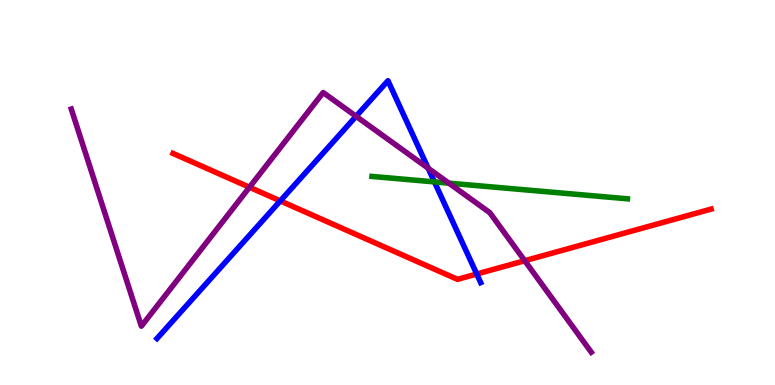[{'lines': ['blue', 'red'], 'intersections': [{'x': 3.62, 'y': 4.78}, {'x': 6.15, 'y': 2.88}]}, {'lines': ['green', 'red'], 'intersections': []}, {'lines': ['purple', 'red'], 'intersections': [{'x': 3.22, 'y': 5.14}, {'x': 6.77, 'y': 3.23}]}, {'lines': ['blue', 'green'], 'intersections': [{'x': 5.61, 'y': 5.28}]}, {'lines': ['blue', 'purple'], 'intersections': [{'x': 4.59, 'y': 6.98}, {'x': 5.52, 'y': 5.63}]}, {'lines': ['green', 'purple'], 'intersections': [{'x': 5.79, 'y': 5.24}]}]